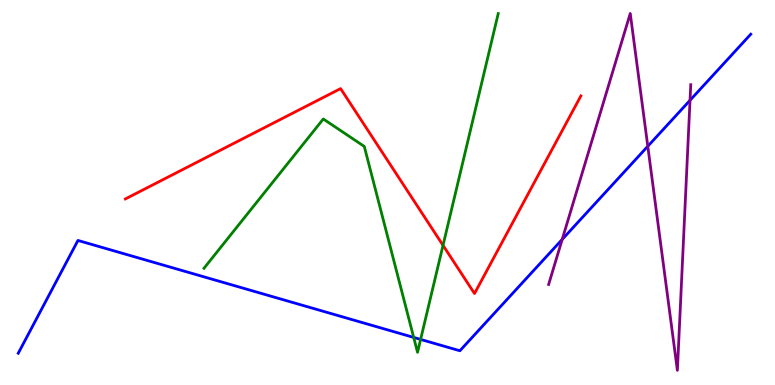[{'lines': ['blue', 'red'], 'intersections': []}, {'lines': ['green', 'red'], 'intersections': [{'x': 5.72, 'y': 3.63}]}, {'lines': ['purple', 'red'], 'intersections': []}, {'lines': ['blue', 'green'], 'intersections': [{'x': 5.34, 'y': 1.24}, {'x': 5.43, 'y': 1.18}]}, {'lines': ['blue', 'purple'], 'intersections': [{'x': 7.25, 'y': 3.78}, {'x': 8.36, 'y': 6.2}, {'x': 8.9, 'y': 7.39}]}, {'lines': ['green', 'purple'], 'intersections': []}]